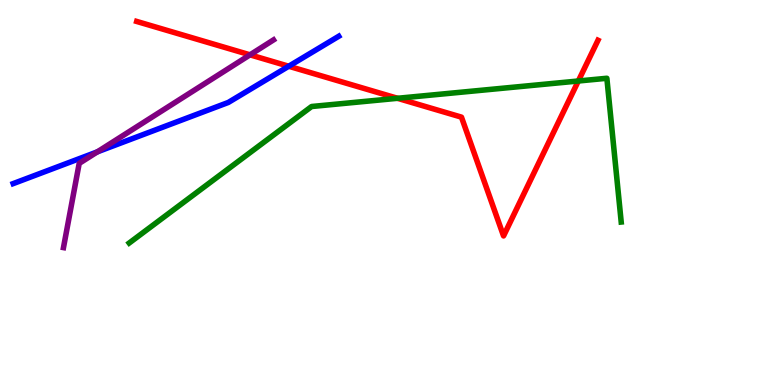[{'lines': ['blue', 'red'], 'intersections': [{'x': 3.73, 'y': 8.28}]}, {'lines': ['green', 'red'], 'intersections': [{'x': 5.13, 'y': 7.45}, {'x': 7.46, 'y': 7.9}]}, {'lines': ['purple', 'red'], 'intersections': [{'x': 3.23, 'y': 8.58}]}, {'lines': ['blue', 'green'], 'intersections': []}, {'lines': ['blue', 'purple'], 'intersections': [{'x': 1.26, 'y': 6.06}]}, {'lines': ['green', 'purple'], 'intersections': []}]